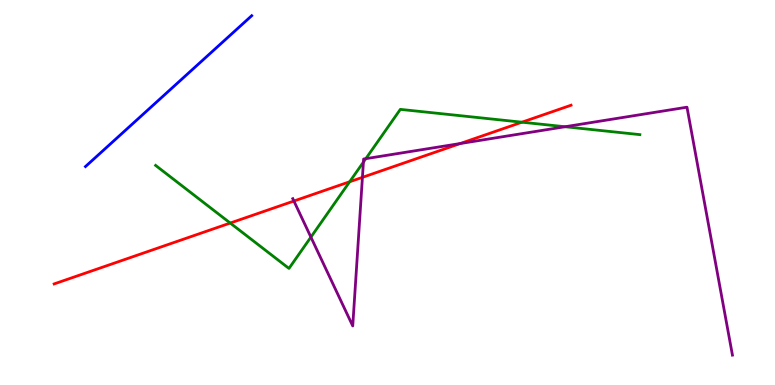[{'lines': ['blue', 'red'], 'intersections': []}, {'lines': ['green', 'red'], 'intersections': [{'x': 2.97, 'y': 4.21}, {'x': 4.51, 'y': 5.28}, {'x': 6.73, 'y': 6.83}]}, {'lines': ['purple', 'red'], 'intersections': [{'x': 3.79, 'y': 4.78}, {'x': 4.68, 'y': 5.39}, {'x': 5.94, 'y': 6.27}]}, {'lines': ['blue', 'green'], 'intersections': []}, {'lines': ['blue', 'purple'], 'intersections': []}, {'lines': ['green', 'purple'], 'intersections': [{'x': 4.01, 'y': 3.84}, {'x': 4.69, 'y': 5.79}, {'x': 4.72, 'y': 5.88}, {'x': 7.29, 'y': 6.71}]}]